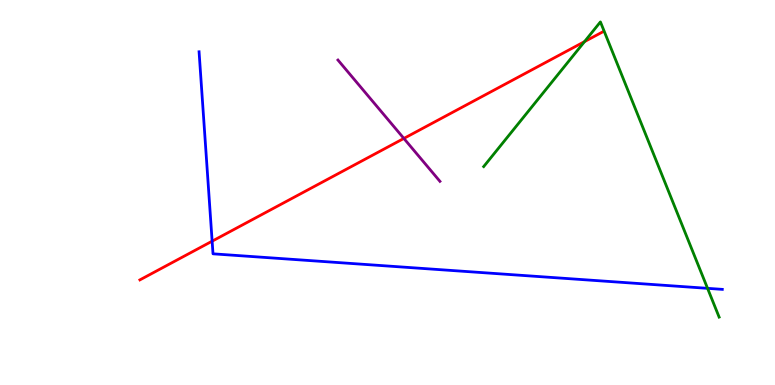[{'lines': ['blue', 'red'], 'intersections': [{'x': 2.74, 'y': 3.74}]}, {'lines': ['green', 'red'], 'intersections': [{'x': 7.54, 'y': 8.92}]}, {'lines': ['purple', 'red'], 'intersections': [{'x': 5.21, 'y': 6.4}]}, {'lines': ['blue', 'green'], 'intersections': [{'x': 9.13, 'y': 2.51}]}, {'lines': ['blue', 'purple'], 'intersections': []}, {'lines': ['green', 'purple'], 'intersections': []}]